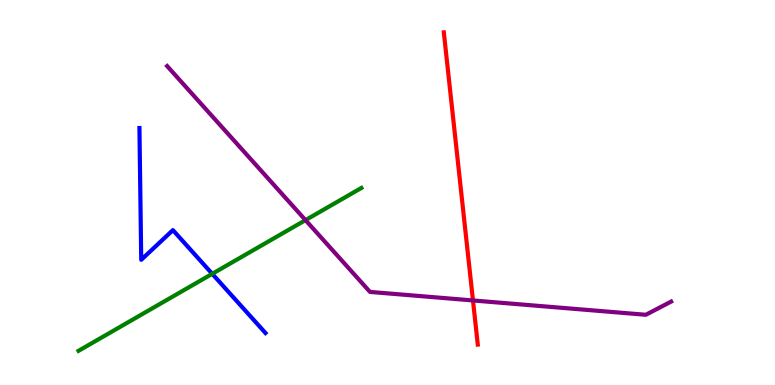[{'lines': ['blue', 'red'], 'intersections': []}, {'lines': ['green', 'red'], 'intersections': []}, {'lines': ['purple', 'red'], 'intersections': [{'x': 6.1, 'y': 2.2}]}, {'lines': ['blue', 'green'], 'intersections': [{'x': 2.74, 'y': 2.89}]}, {'lines': ['blue', 'purple'], 'intersections': []}, {'lines': ['green', 'purple'], 'intersections': [{'x': 3.94, 'y': 4.28}]}]